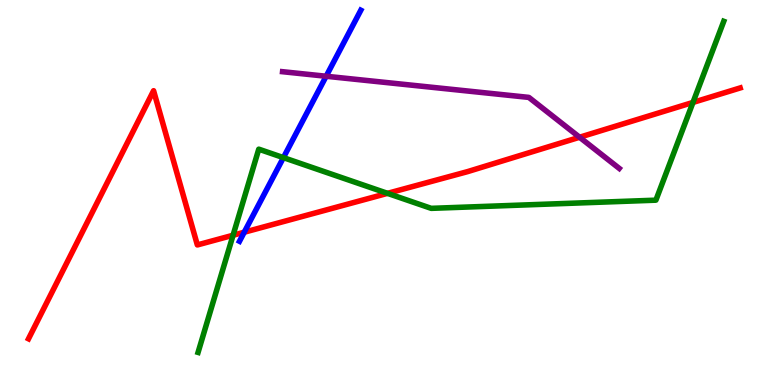[{'lines': ['blue', 'red'], 'intersections': [{'x': 3.15, 'y': 3.97}]}, {'lines': ['green', 'red'], 'intersections': [{'x': 3.01, 'y': 3.89}, {'x': 5.0, 'y': 4.98}, {'x': 8.94, 'y': 7.34}]}, {'lines': ['purple', 'red'], 'intersections': [{'x': 7.48, 'y': 6.44}]}, {'lines': ['blue', 'green'], 'intersections': [{'x': 3.66, 'y': 5.91}]}, {'lines': ['blue', 'purple'], 'intersections': [{'x': 4.21, 'y': 8.02}]}, {'lines': ['green', 'purple'], 'intersections': []}]